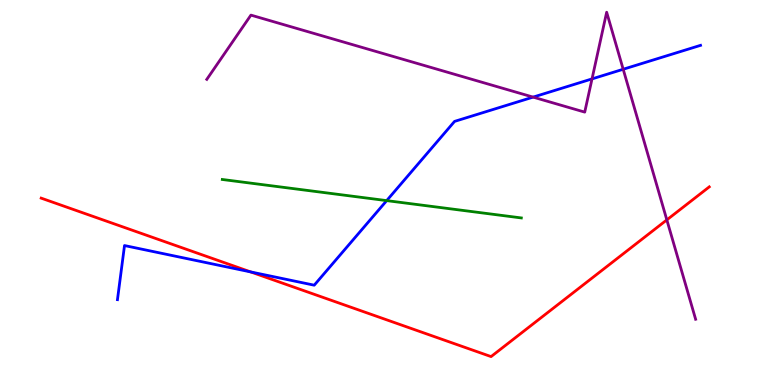[{'lines': ['blue', 'red'], 'intersections': [{'x': 3.23, 'y': 2.94}]}, {'lines': ['green', 'red'], 'intersections': []}, {'lines': ['purple', 'red'], 'intersections': [{'x': 8.6, 'y': 4.29}]}, {'lines': ['blue', 'green'], 'intersections': [{'x': 4.99, 'y': 4.79}]}, {'lines': ['blue', 'purple'], 'intersections': [{'x': 6.88, 'y': 7.48}, {'x': 7.64, 'y': 7.95}, {'x': 8.04, 'y': 8.2}]}, {'lines': ['green', 'purple'], 'intersections': []}]